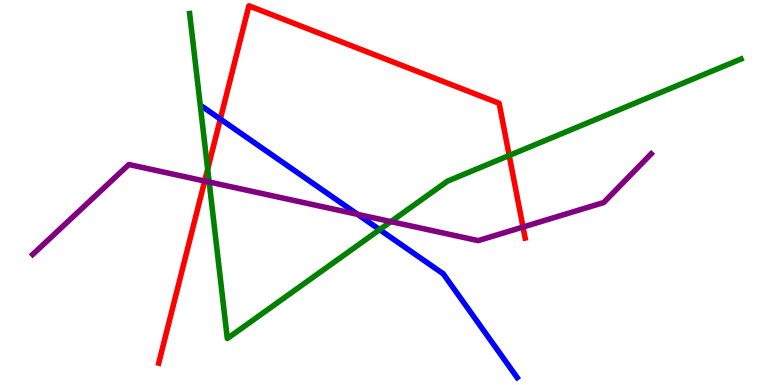[{'lines': ['blue', 'red'], 'intersections': [{'x': 2.84, 'y': 6.91}]}, {'lines': ['green', 'red'], 'intersections': [{'x': 2.68, 'y': 5.61}, {'x': 6.57, 'y': 5.96}]}, {'lines': ['purple', 'red'], 'intersections': [{'x': 2.64, 'y': 5.3}, {'x': 6.75, 'y': 4.1}]}, {'lines': ['blue', 'green'], 'intersections': [{'x': 4.9, 'y': 4.04}]}, {'lines': ['blue', 'purple'], 'intersections': [{'x': 4.61, 'y': 4.43}]}, {'lines': ['green', 'purple'], 'intersections': [{'x': 2.7, 'y': 5.27}, {'x': 5.04, 'y': 4.24}]}]